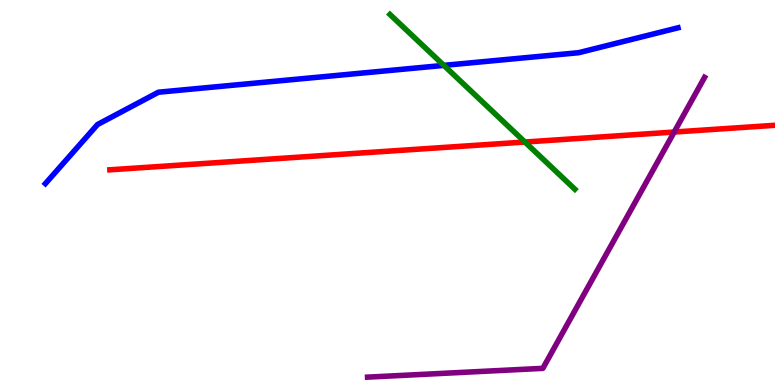[{'lines': ['blue', 'red'], 'intersections': []}, {'lines': ['green', 'red'], 'intersections': [{'x': 6.77, 'y': 6.31}]}, {'lines': ['purple', 'red'], 'intersections': [{'x': 8.7, 'y': 6.57}]}, {'lines': ['blue', 'green'], 'intersections': [{'x': 5.73, 'y': 8.3}]}, {'lines': ['blue', 'purple'], 'intersections': []}, {'lines': ['green', 'purple'], 'intersections': []}]